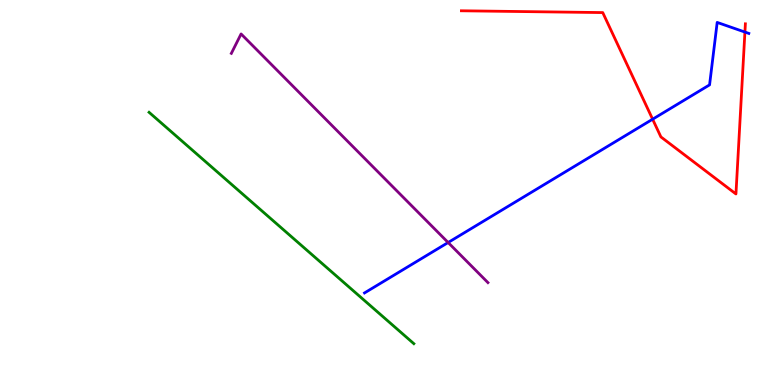[{'lines': ['blue', 'red'], 'intersections': [{'x': 8.42, 'y': 6.9}, {'x': 9.61, 'y': 9.17}]}, {'lines': ['green', 'red'], 'intersections': []}, {'lines': ['purple', 'red'], 'intersections': []}, {'lines': ['blue', 'green'], 'intersections': []}, {'lines': ['blue', 'purple'], 'intersections': [{'x': 5.78, 'y': 3.7}]}, {'lines': ['green', 'purple'], 'intersections': []}]